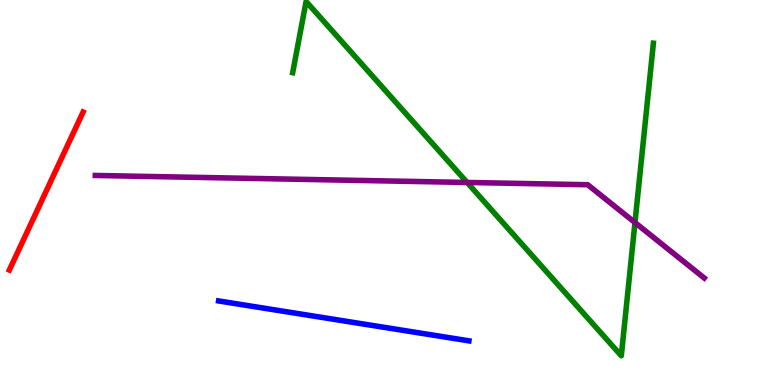[{'lines': ['blue', 'red'], 'intersections': []}, {'lines': ['green', 'red'], 'intersections': []}, {'lines': ['purple', 'red'], 'intersections': []}, {'lines': ['blue', 'green'], 'intersections': []}, {'lines': ['blue', 'purple'], 'intersections': []}, {'lines': ['green', 'purple'], 'intersections': [{'x': 6.03, 'y': 5.26}, {'x': 8.19, 'y': 4.22}]}]